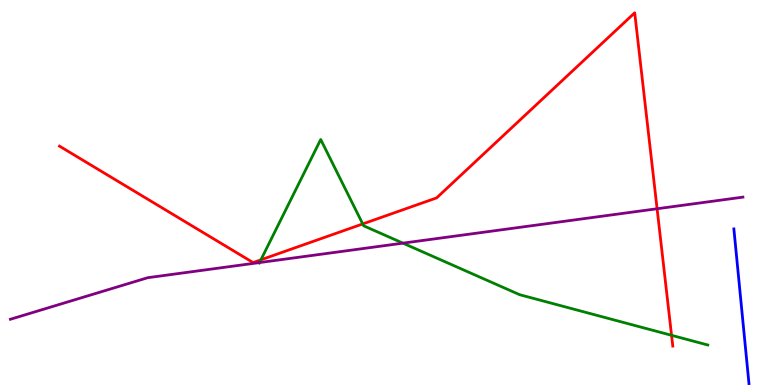[{'lines': ['blue', 'red'], 'intersections': []}, {'lines': ['green', 'red'], 'intersections': [{'x': 3.37, 'y': 3.25}, {'x': 4.68, 'y': 4.18}, {'x': 8.67, 'y': 1.29}]}, {'lines': ['purple', 'red'], 'intersections': [{'x': 8.48, 'y': 4.58}]}, {'lines': ['blue', 'green'], 'intersections': []}, {'lines': ['blue', 'purple'], 'intersections': []}, {'lines': ['green', 'purple'], 'intersections': [{'x': 3.35, 'y': 3.18}, {'x': 5.2, 'y': 3.68}]}]